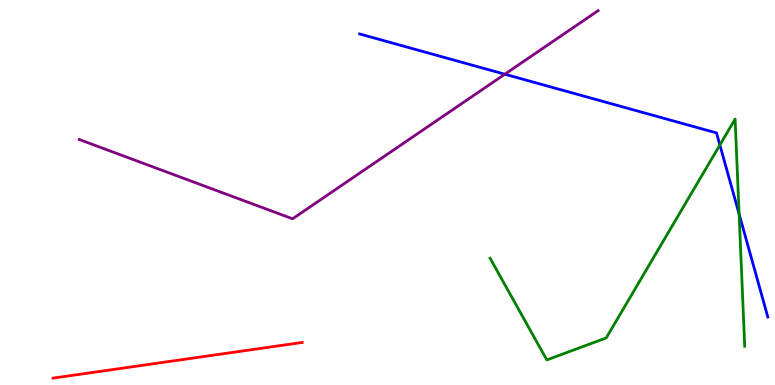[{'lines': ['blue', 'red'], 'intersections': []}, {'lines': ['green', 'red'], 'intersections': []}, {'lines': ['purple', 'red'], 'intersections': []}, {'lines': ['blue', 'green'], 'intersections': [{'x': 9.29, 'y': 6.23}, {'x': 9.54, 'y': 4.44}]}, {'lines': ['blue', 'purple'], 'intersections': [{'x': 6.51, 'y': 8.07}]}, {'lines': ['green', 'purple'], 'intersections': []}]